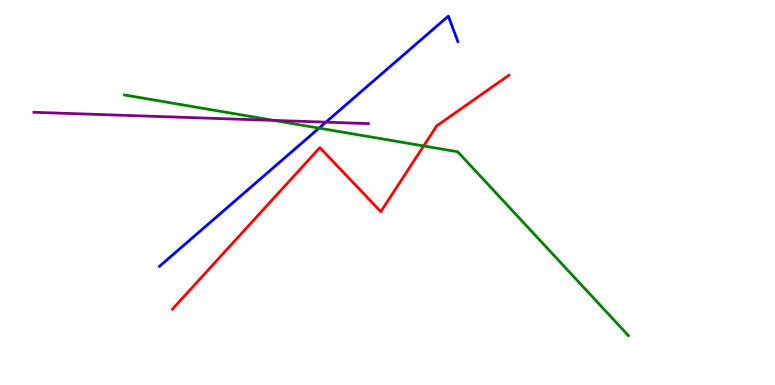[{'lines': ['blue', 'red'], 'intersections': []}, {'lines': ['green', 'red'], 'intersections': [{'x': 5.47, 'y': 6.21}]}, {'lines': ['purple', 'red'], 'intersections': []}, {'lines': ['blue', 'green'], 'intersections': [{'x': 4.12, 'y': 6.67}]}, {'lines': ['blue', 'purple'], 'intersections': [{'x': 4.21, 'y': 6.83}]}, {'lines': ['green', 'purple'], 'intersections': [{'x': 3.53, 'y': 6.87}]}]